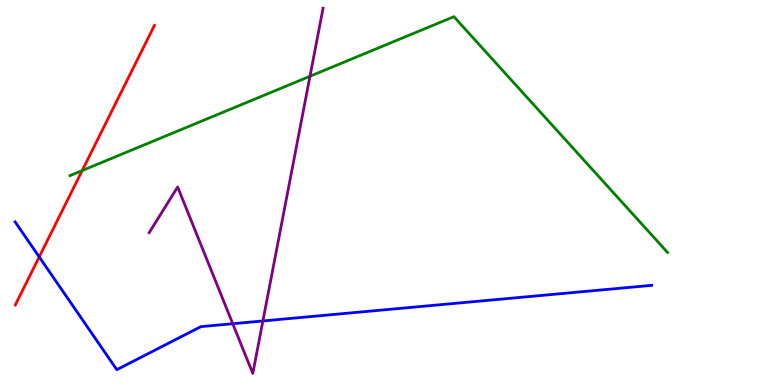[{'lines': ['blue', 'red'], 'intersections': [{'x': 0.506, 'y': 3.33}]}, {'lines': ['green', 'red'], 'intersections': [{'x': 1.06, 'y': 5.57}]}, {'lines': ['purple', 'red'], 'intersections': []}, {'lines': ['blue', 'green'], 'intersections': []}, {'lines': ['blue', 'purple'], 'intersections': [{'x': 3.0, 'y': 1.59}, {'x': 3.39, 'y': 1.66}]}, {'lines': ['green', 'purple'], 'intersections': [{'x': 4.0, 'y': 8.02}]}]